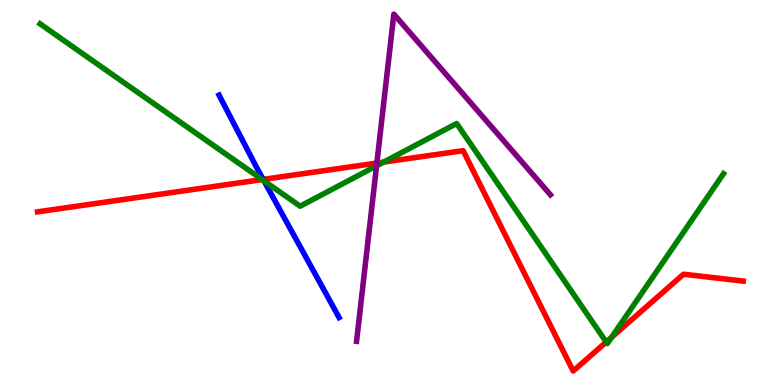[{'lines': ['blue', 'red'], 'intersections': [{'x': 3.4, 'y': 5.34}]}, {'lines': ['green', 'red'], 'intersections': [{'x': 3.38, 'y': 5.34}, {'x': 4.95, 'y': 5.79}, {'x': 7.82, 'y': 1.12}, {'x': 7.89, 'y': 1.24}]}, {'lines': ['purple', 'red'], 'intersections': [{'x': 4.86, 'y': 5.76}]}, {'lines': ['blue', 'green'], 'intersections': [{'x': 3.41, 'y': 5.3}]}, {'lines': ['blue', 'purple'], 'intersections': []}, {'lines': ['green', 'purple'], 'intersections': [{'x': 4.86, 'y': 5.69}]}]